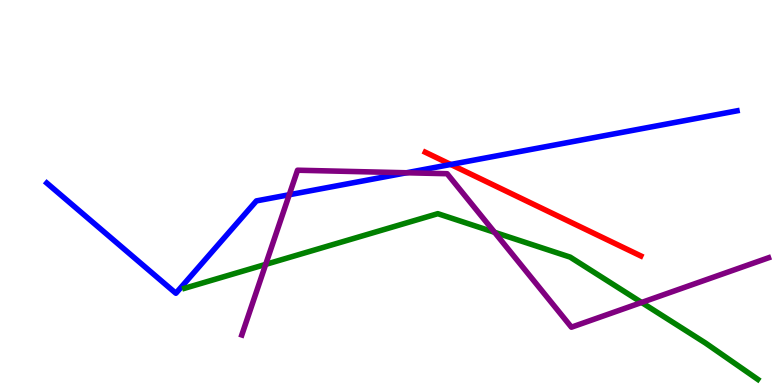[{'lines': ['blue', 'red'], 'intersections': [{'x': 5.82, 'y': 5.73}]}, {'lines': ['green', 'red'], 'intersections': []}, {'lines': ['purple', 'red'], 'intersections': []}, {'lines': ['blue', 'green'], 'intersections': []}, {'lines': ['blue', 'purple'], 'intersections': [{'x': 3.73, 'y': 4.94}, {'x': 5.25, 'y': 5.51}]}, {'lines': ['green', 'purple'], 'intersections': [{'x': 3.43, 'y': 3.13}, {'x': 6.38, 'y': 3.97}, {'x': 8.28, 'y': 2.14}]}]